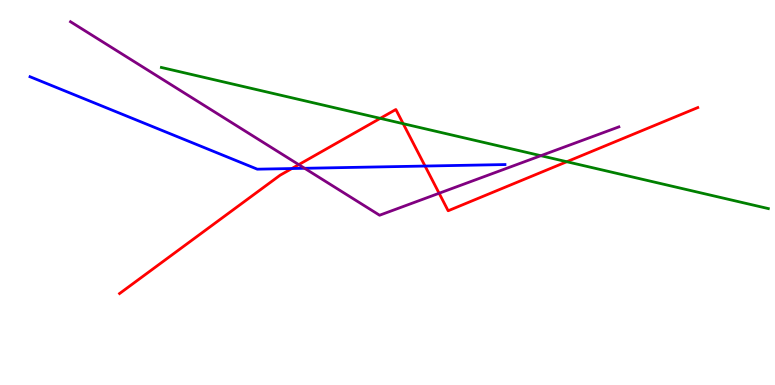[{'lines': ['blue', 'red'], 'intersections': [{'x': 3.77, 'y': 5.62}, {'x': 5.48, 'y': 5.69}]}, {'lines': ['green', 'red'], 'intersections': [{'x': 4.91, 'y': 6.93}, {'x': 5.2, 'y': 6.79}, {'x': 7.31, 'y': 5.8}]}, {'lines': ['purple', 'red'], 'intersections': [{'x': 3.85, 'y': 5.72}, {'x': 5.67, 'y': 4.98}]}, {'lines': ['blue', 'green'], 'intersections': []}, {'lines': ['blue', 'purple'], 'intersections': [{'x': 3.93, 'y': 5.63}]}, {'lines': ['green', 'purple'], 'intersections': [{'x': 6.98, 'y': 5.96}]}]